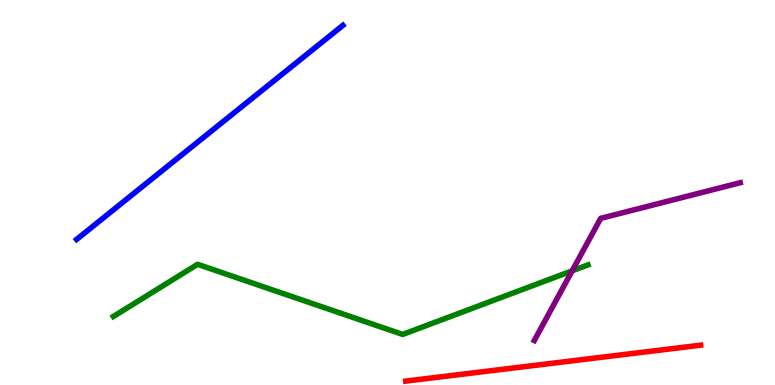[{'lines': ['blue', 'red'], 'intersections': []}, {'lines': ['green', 'red'], 'intersections': []}, {'lines': ['purple', 'red'], 'intersections': []}, {'lines': ['blue', 'green'], 'intersections': []}, {'lines': ['blue', 'purple'], 'intersections': []}, {'lines': ['green', 'purple'], 'intersections': [{'x': 7.38, 'y': 2.97}]}]